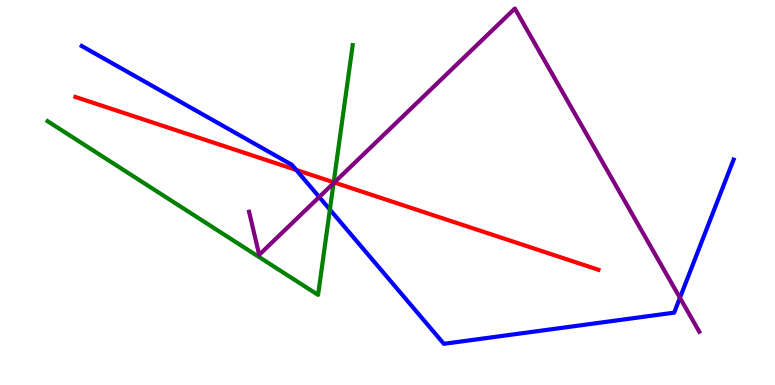[{'lines': ['blue', 'red'], 'intersections': [{'x': 3.82, 'y': 5.59}]}, {'lines': ['green', 'red'], 'intersections': [{'x': 4.31, 'y': 5.26}]}, {'lines': ['purple', 'red'], 'intersections': [{'x': 4.31, 'y': 5.26}]}, {'lines': ['blue', 'green'], 'intersections': [{'x': 4.26, 'y': 4.56}]}, {'lines': ['blue', 'purple'], 'intersections': [{'x': 4.12, 'y': 4.88}, {'x': 8.77, 'y': 2.27}]}, {'lines': ['green', 'purple'], 'intersections': [{'x': 4.3, 'y': 5.24}]}]